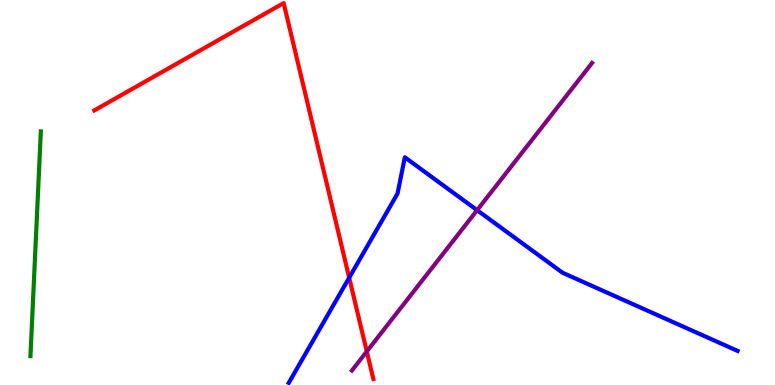[{'lines': ['blue', 'red'], 'intersections': [{'x': 4.51, 'y': 2.79}]}, {'lines': ['green', 'red'], 'intersections': []}, {'lines': ['purple', 'red'], 'intersections': [{'x': 4.73, 'y': 0.871}]}, {'lines': ['blue', 'green'], 'intersections': []}, {'lines': ['blue', 'purple'], 'intersections': [{'x': 6.16, 'y': 4.54}]}, {'lines': ['green', 'purple'], 'intersections': []}]